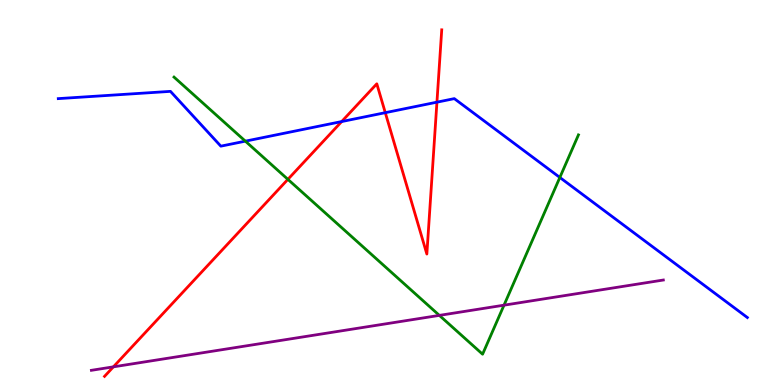[{'lines': ['blue', 'red'], 'intersections': [{'x': 4.41, 'y': 6.84}, {'x': 4.97, 'y': 7.07}, {'x': 5.64, 'y': 7.35}]}, {'lines': ['green', 'red'], 'intersections': [{'x': 3.71, 'y': 5.34}]}, {'lines': ['purple', 'red'], 'intersections': [{'x': 1.46, 'y': 0.472}]}, {'lines': ['blue', 'green'], 'intersections': [{'x': 3.17, 'y': 6.33}, {'x': 7.22, 'y': 5.39}]}, {'lines': ['blue', 'purple'], 'intersections': []}, {'lines': ['green', 'purple'], 'intersections': [{'x': 5.67, 'y': 1.81}, {'x': 6.5, 'y': 2.07}]}]